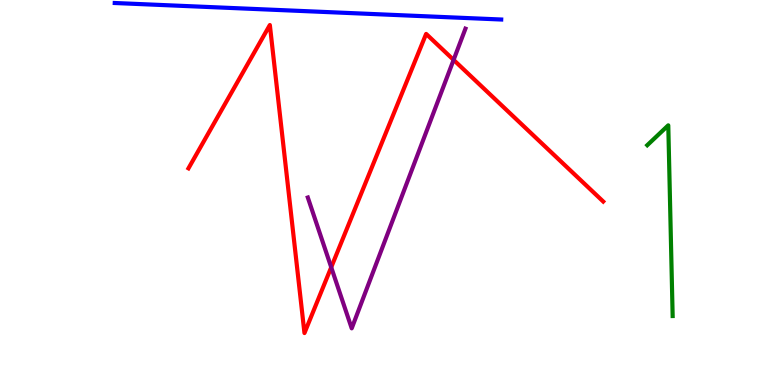[{'lines': ['blue', 'red'], 'intersections': []}, {'lines': ['green', 'red'], 'intersections': []}, {'lines': ['purple', 'red'], 'intersections': [{'x': 4.27, 'y': 3.06}, {'x': 5.85, 'y': 8.44}]}, {'lines': ['blue', 'green'], 'intersections': []}, {'lines': ['blue', 'purple'], 'intersections': []}, {'lines': ['green', 'purple'], 'intersections': []}]